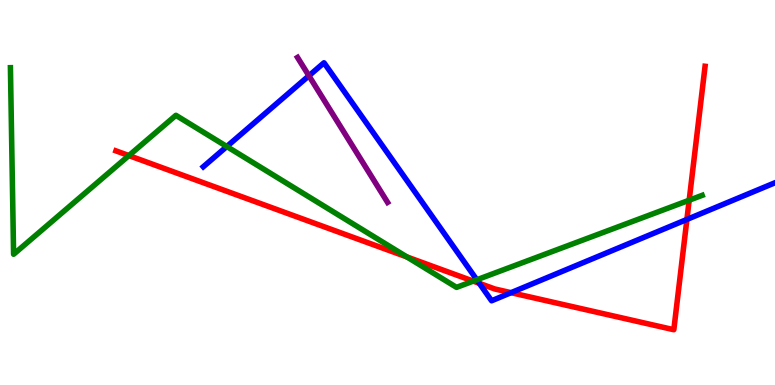[{'lines': ['blue', 'red'], 'intersections': [{'x': 6.18, 'y': 2.64}, {'x': 6.59, 'y': 2.4}, {'x': 8.86, 'y': 4.3}]}, {'lines': ['green', 'red'], 'intersections': [{'x': 1.66, 'y': 5.96}, {'x': 5.25, 'y': 3.33}, {'x': 6.11, 'y': 2.7}, {'x': 8.89, 'y': 4.8}]}, {'lines': ['purple', 'red'], 'intersections': []}, {'lines': ['blue', 'green'], 'intersections': [{'x': 2.93, 'y': 6.19}, {'x': 6.15, 'y': 2.73}]}, {'lines': ['blue', 'purple'], 'intersections': [{'x': 3.99, 'y': 8.03}]}, {'lines': ['green', 'purple'], 'intersections': []}]